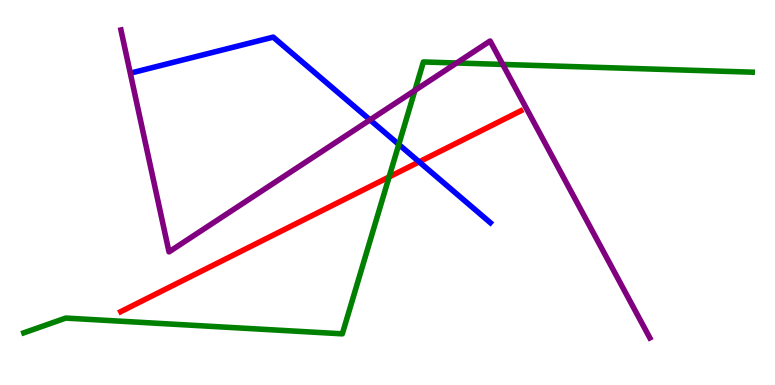[{'lines': ['blue', 'red'], 'intersections': [{'x': 5.41, 'y': 5.8}]}, {'lines': ['green', 'red'], 'intersections': [{'x': 5.02, 'y': 5.4}]}, {'lines': ['purple', 'red'], 'intersections': []}, {'lines': ['blue', 'green'], 'intersections': [{'x': 5.15, 'y': 6.25}]}, {'lines': ['blue', 'purple'], 'intersections': [{'x': 4.77, 'y': 6.89}]}, {'lines': ['green', 'purple'], 'intersections': [{'x': 5.35, 'y': 7.65}, {'x': 5.89, 'y': 8.36}, {'x': 6.49, 'y': 8.33}]}]